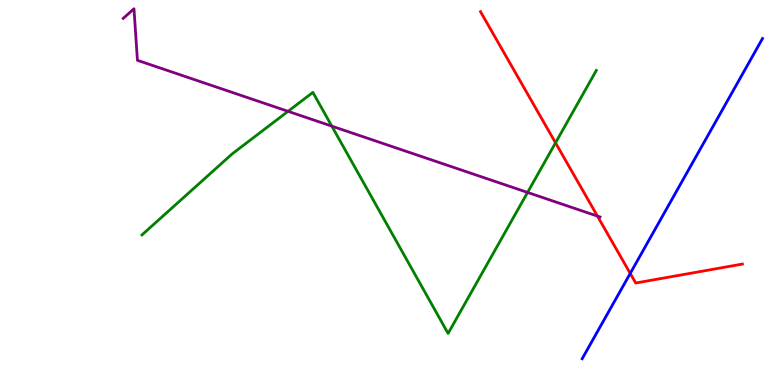[{'lines': ['blue', 'red'], 'intersections': [{'x': 8.13, 'y': 2.9}]}, {'lines': ['green', 'red'], 'intersections': [{'x': 7.17, 'y': 6.29}]}, {'lines': ['purple', 'red'], 'intersections': [{'x': 7.71, 'y': 4.39}]}, {'lines': ['blue', 'green'], 'intersections': []}, {'lines': ['blue', 'purple'], 'intersections': []}, {'lines': ['green', 'purple'], 'intersections': [{'x': 3.72, 'y': 7.11}, {'x': 4.28, 'y': 6.72}, {'x': 6.81, 'y': 5.0}]}]